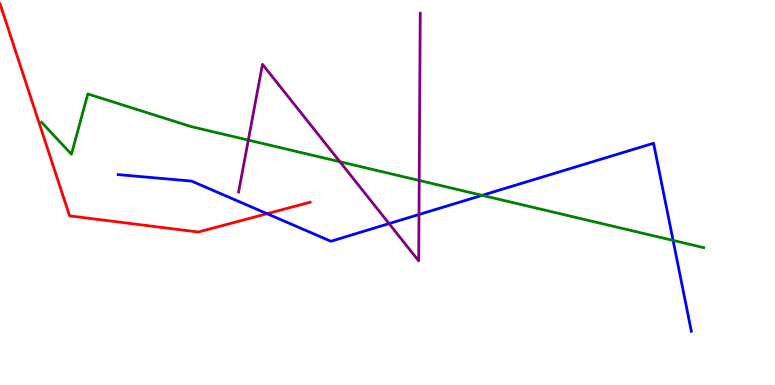[{'lines': ['blue', 'red'], 'intersections': [{'x': 3.45, 'y': 4.45}]}, {'lines': ['green', 'red'], 'intersections': []}, {'lines': ['purple', 'red'], 'intersections': []}, {'lines': ['blue', 'green'], 'intersections': [{'x': 6.22, 'y': 4.93}, {'x': 8.69, 'y': 3.76}]}, {'lines': ['blue', 'purple'], 'intersections': [{'x': 5.02, 'y': 4.19}, {'x': 5.41, 'y': 4.43}]}, {'lines': ['green', 'purple'], 'intersections': [{'x': 3.2, 'y': 6.36}, {'x': 4.39, 'y': 5.8}, {'x': 5.41, 'y': 5.31}]}]